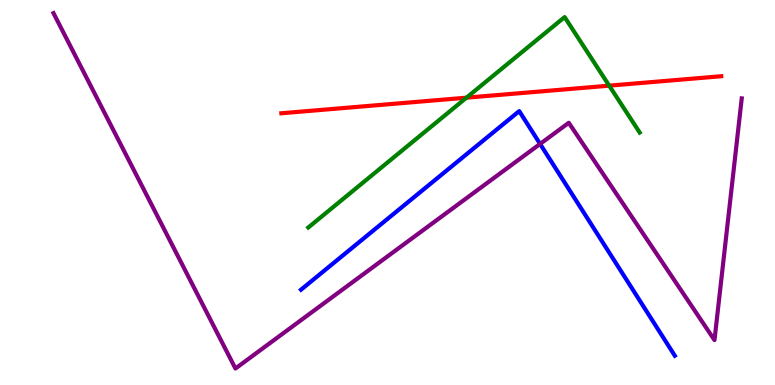[{'lines': ['blue', 'red'], 'intersections': []}, {'lines': ['green', 'red'], 'intersections': [{'x': 6.02, 'y': 7.46}, {'x': 7.86, 'y': 7.78}]}, {'lines': ['purple', 'red'], 'intersections': []}, {'lines': ['blue', 'green'], 'intersections': []}, {'lines': ['blue', 'purple'], 'intersections': [{'x': 6.97, 'y': 6.26}]}, {'lines': ['green', 'purple'], 'intersections': []}]